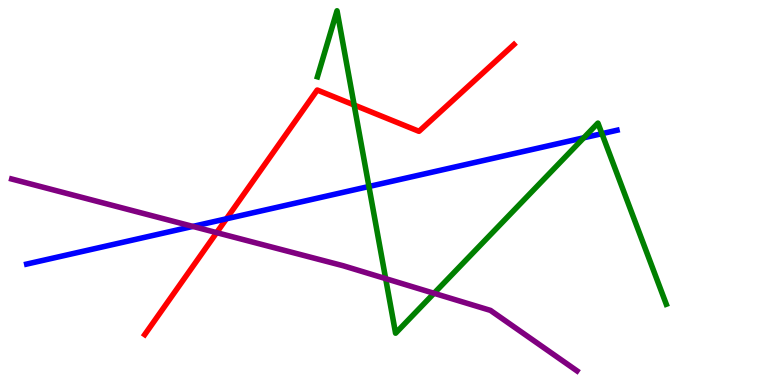[{'lines': ['blue', 'red'], 'intersections': [{'x': 2.92, 'y': 4.32}]}, {'lines': ['green', 'red'], 'intersections': [{'x': 4.57, 'y': 7.27}]}, {'lines': ['purple', 'red'], 'intersections': [{'x': 2.8, 'y': 3.96}]}, {'lines': ['blue', 'green'], 'intersections': [{'x': 4.76, 'y': 5.16}, {'x': 7.53, 'y': 6.42}, {'x': 7.77, 'y': 6.53}]}, {'lines': ['blue', 'purple'], 'intersections': [{'x': 2.49, 'y': 4.12}]}, {'lines': ['green', 'purple'], 'intersections': [{'x': 4.98, 'y': 2.76}, {'x': 5.6, 'y': 2.38}]}]